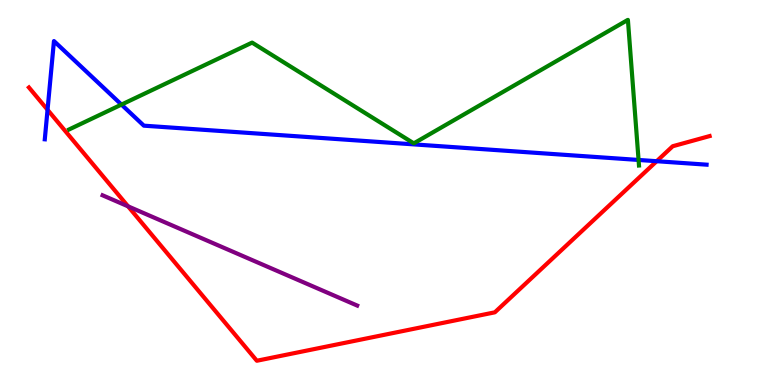[{'lines': ['blue', 'red'], 'intersections': [{'x': 0.613, 'y': 7.15}, {'x': 8.47, 'y': 5.81}]}, {'lines': ['green', 'red'], 'intersections': []}, {'lines': ['purple', 'red'], 'intersections': [{'x': 1.65, 'y': 4.64}]}, {'lines': ['blue', 'green'], 'intersections': [{'x': 1.57, 'y': 7.28}, {'x': 8.24, 'y': 5.85}]}, {'lines': ['blue', 'purple'], 'intersections': []}, {'lines': ['green', 'purple'], 'intersections': []}]